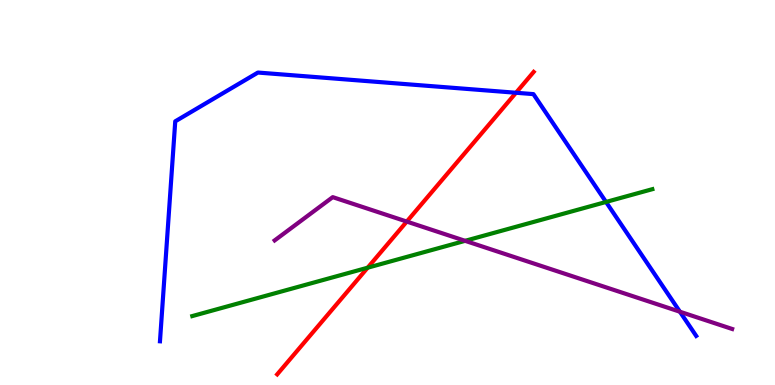[{'lines': ['blue', 'red'], 'intersections': [{'x': 6.66, 'y': 7.59}]}, {'lines': ['green', 'red'], 'intersections': [{'x': 4.74, 'y': 3.05}]}, {'lines': ['purple', 'red'], 'intersections': [{'x': 5.25, 'y': 4.24}]}, {'lines': ['blue', 'green'], 'intersections': [{'x': 7.82, 'y': 4.75}]}, {'lines': ['blue', 'purple'], 'intersections': [{'x': 8.77, 'y': 1.9}]}, {'lines': ['green', 'purple'], 'intersections': [{'x': 6.0, 'y': 3.74}]}]